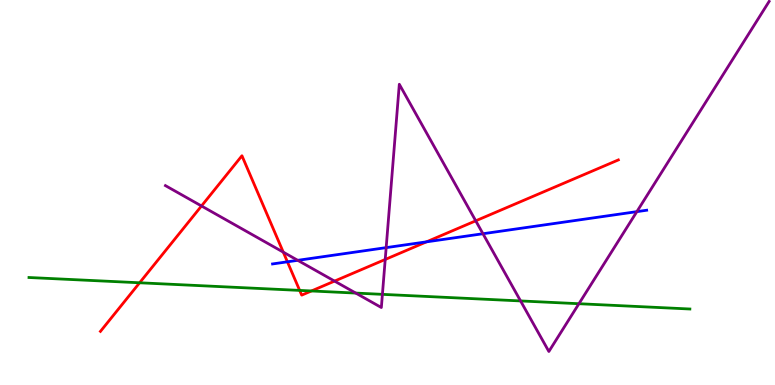[{'lines': ['blue', 'red'], 'intersections': [{'x': 3.71, 'y': 3.2}, {'x': 5.5, 'y': 3.72}]}, {'lines': ['green', 'red'], 'intersections': [{'x': 1.8, 'y': 2.66}, {'x': 3.87, 'y': 2.46}, {'x': 4.02, 'y': 2.44}]}, {'lines': ['purple', 'red'], 'intersections': [{'x': 2.6, 'y': 4.65}, {'x': 3.66, 'y': 3.45}, {'x': 4.32, 'y': 2.7}, {'x': 4.97, 'y': 3.26}, {'x': 6.14, 'y': 4.26}]}, {'lines': ['blue', 'green'], 'intersections': []}, {'lines': ['blue', 'purple'], 'intersections': [{'x': 3.84, 'y': 3.24}, {'x': 4.98, 'y': 3.57}, {'x': 6.23, 'y': 3.93}, {'x': 8.22, 'y': 4.5}]}, {'lines': ['green', 'purple'], 'intersections': [{'x': 4.59, 'y': 2.39}, {'x': 4.93, 'y': 2.35}, {'x': 6.72, 'y': 2.18}, {'x': 7.47, 'y': 2.11}]}]